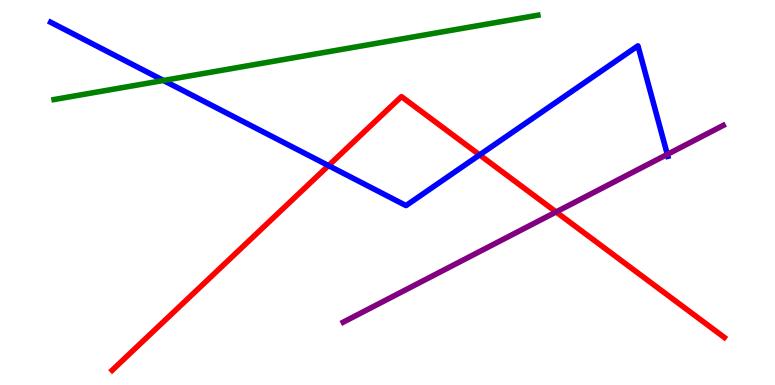[{'lines': ['blue', 'red'], 'intersections': [{'x': 4.24, 'y': 5.7}, {'x': 6.19, 'y': 5.98}]}, {'lines': ['green', 'red'], 'intersections': []}, {'lines': ['purple', 'red'], 'intersections': [{'x': 7.18, 'y': 4.49}]}, {'lines': ['blue', 'green'], 'intersections': [{'x': 2.11, 'y': 7.91}]}, {'lines': ['blue', 'purple'], 'intersections': [{'x': 8.61, 'y': 5.99}]}, {'lines': ['green', 'purple'], 'intersections': []}]